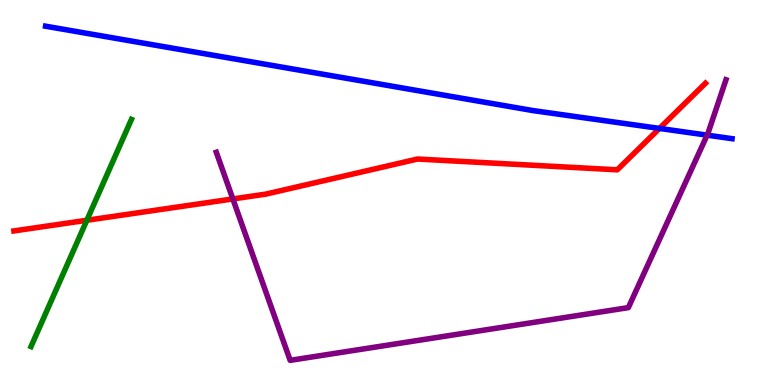[{'lines': ['blue', 'red'], 'intersections': [{'x': 8.51, 'y': 6.66}]}, {'lines': ['green', 'red'], 'intersections': [{'x': 1.12, 'y': 4.28}]}, {'lines': ['purple', 'red'], 'intersections': [{'x': 3.0, 'y': 4.83}]}, {'lines': ['blue', 'green'], 'intersections': []}, {'lines': ['blue', 'purple'], 'intersections': [{'x': 9.12, 'y': 6.49}]}, {'lines': ['green', 'purple'], 'intersections': []}]